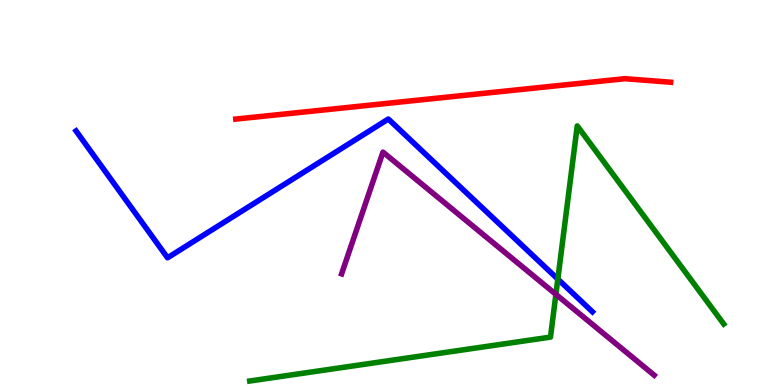[{'lines': ['blue', 'red'], 'intersections': []}, {'lines': ['green', 'red'], 'intersections': []}, {'lines': ['purple', 'red'], 'intersections': []}, {'lines': ['blue', 'green'], 'intersections': [{'x': 7.2, 'y': 2.75}]}, {'lines': ['blue', 'purple'], 'intersections': []}, {'lines': ['green', 'purple'], 'intersections': [{'x': 7.17, 'y': 2.35}]}]